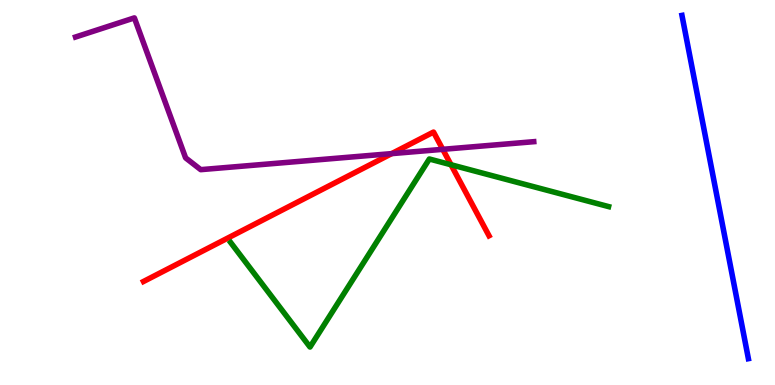[{'lines': ['blue', 'red'], 'intersections': []}, {'lines': ['green', 'red'], 'intersections': [{'x': 5.82, 'y': 5.72}]}, {'lines': ['purple', 'red'], 'intersections': [{'x': 5.05, 'y': 6.01}, {'x': 5.71, 'y': 6.12}]}, {'lines': ['blue', 'green'], 'intersections': []}, {'lines': ['blue', 'purple'], 'intersections': []}, {'lines': ['green', 'purple'], 'intersections': []}]